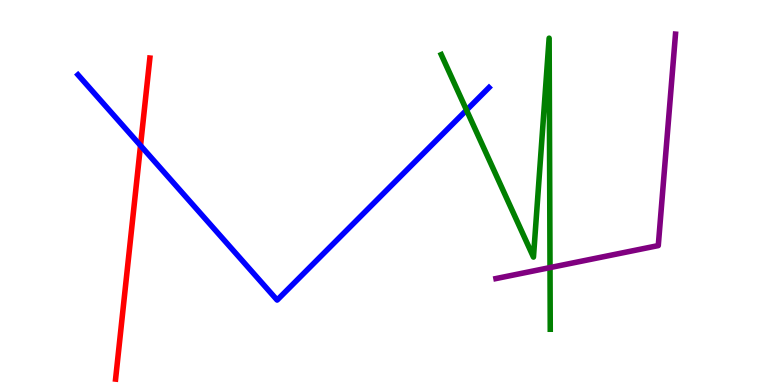[{'lines': ['blue', 'red'], 'intersections': [{'x': 1.81, 'y': 6.22}]}, {'lines': ['green', 'red'], 'intersections': []}, {'lines': ['purple', 'red'], 'intersections': []}, {'lines': ['blue', 'green'], 'intersections': [{'x': 6.02, 'y': 7.14}]}, {'lines': ['blue', 'purple'], 'intersections': []}, {'lines': ['green', 'purple'], 'intersections': [{'x': 7.1, 'y': 3.05}]}]